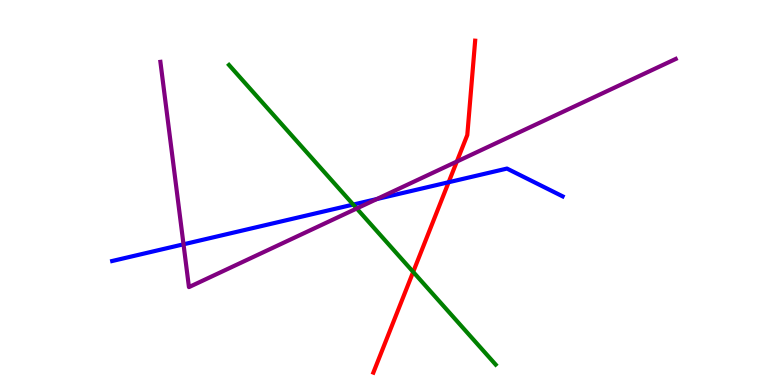[{'lines': ['blue', 'red'], 'intersections': [{'x': 5.79, 'y': 5.27}]}, {'lines': ['green', 'red'], 'intersections': [{'x': 5.33, 'y': 2.94}]}, {'lines': ['purple', 'red'], 'intersections': [{'x': 5.89, 'y': 5.8}]}, {'lines': ['blue', 'green'], 'intersections': [{'x': 4.56, 'y': 4.69}]}, {'lines': ['blue', 'purple'], 'intersections': [{'x': 2.37, 'y': 3.65}, {'x': 4.86, 'y': 4.83}]}, {'lines': ['green', 'purple'], 'intersections': [{'x': 4.6, 'y': 4.59}]}]